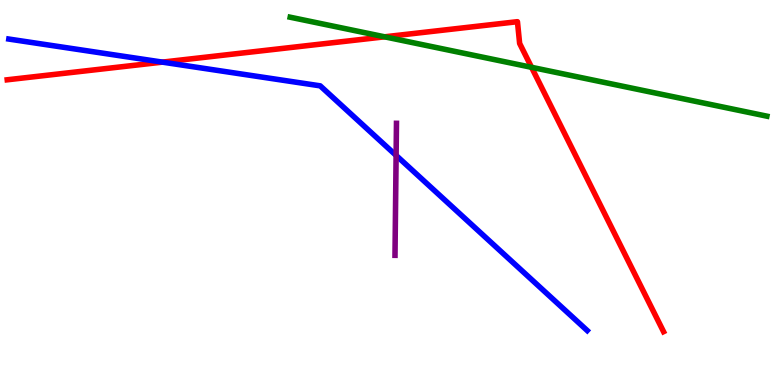[{'lines': ['blue', 'red'], 'intersections': [{'x': 2.1, 'y': 8.39}]}, {'lines': ['green', 'red'], 'intersections': [{'x': 4.96, 'y': 9.04}, {'x': 6.86, 'y': 8.25}]}, {'lines': ['purple', 'red'], 'intersections': []}, {'lines': ['blue', 'green'], 'intersections': []}, {'lines': ['blue', 'purple'], 'intersections': [{'x': 5.11, 'y': 5.96}]}, {'lines': ['green', 'purple'], 'intersections': []}]